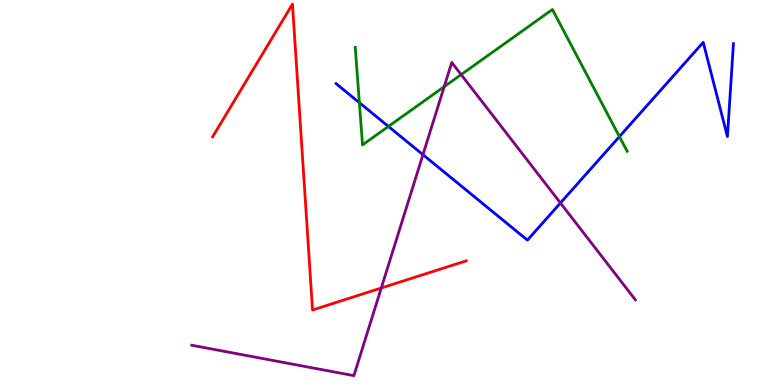[{'lines': ['blue', 'red'], 'intersections': []}, {'lines': ['green', 'red'], 'intersections': []}, {'lines': ['purple', 'red'], 'intersections': [{'x': 4.92, 'y': 2.52}]}, {'lines': ['blue', 'green'], 'intersections': [{'x': 4.64, 'y': 7.33}, {'x': 5.01, 'y': 6.72}, {'x': 7.99, 'y': 6.45}]}, {'lines': ['blue', 'purple'], 'intersections': [{'x': 5.46, 'y': 5.98}, {'x': 7.23, 'y': 4.73}]}, {'lines': ['green', 'purple'], 'intersections': [{'x': 5.73, 'y': 7.75}, {'x': 5.95, 'y': 8.06}]}]